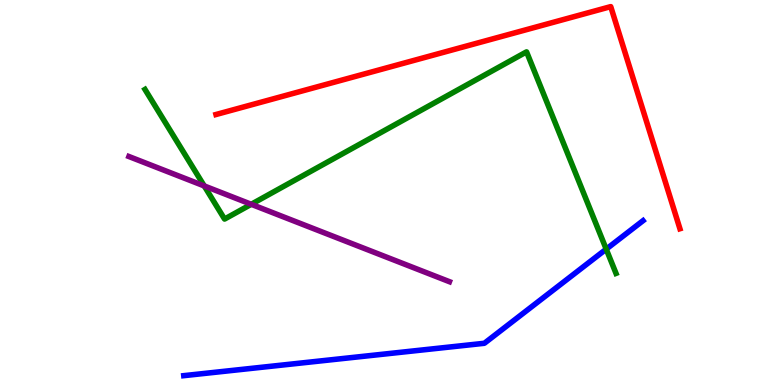[{'lines': ['blue', 'red'], 'intersections': []}, {'lines': ['green', 'red'], 'intersections': []}, {'lines': ['purple', 'red'], 'intersections': []}, {'lines': ['blue', 'green'], 'intersections': [{'x': 7.82, 'y': 3.53}]}, {'lines': ['blue', 'purple'], 'intersections': []}, {'lines': ['green', 'purple'], 'intersections': [{'x': 2.64, 'y': 5.17}, {'x': 3.24, 'y': 4.69}]}]